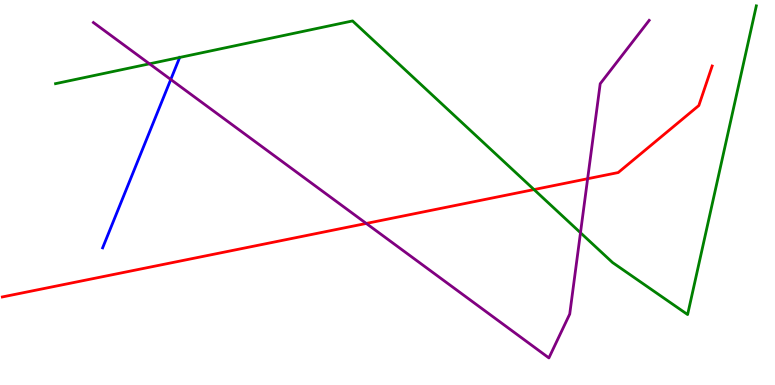[{'lines': ['blue', 'red'], 'intersections': []}, {'lines': ['green', 'red'], 'intersections': [{'x': 6.89, 'y': 5.08}]}, {'lines': ['purple', 'red'], 'intersections': [{'x': 4.73, 'y': 4.2}, {'x': 7.58, 'y': 5.36}]}, {'lines': ['blue', 'green'], 'intersections': [{'x': 2.32, 'y': 8.51}]}, {'lines': ['blue', 'purple'], 'intersections': [{'x': 2.2, 'y': 7.94}]}, {'lines': ['green', 'purple'], 'intersections': [{'x': 1.93, 'y': 8.34}, {'x': 7.49, 'y': 3.95}]}]